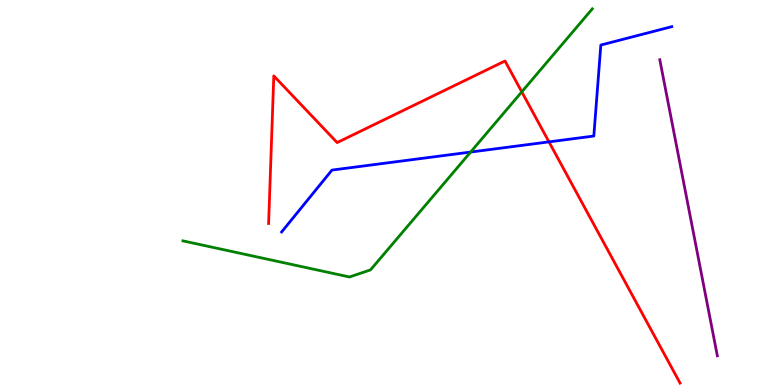[{'lines': ['blue', 'red'], 'intersections': [{'x': 7.08, 'y': 6.32}]}, {'lines': ['green', 'red'], 'intersections': [{'x': 6.73, 'y': 7.61}]}, {'lines': ['purple', 'red'], 'intersections': []}, {'lines': ['blue', 'green'], 'intersections': [{'x': 6.07, 'y': 6.05}]}, {'lines': ['blue', 'purple'], 'intersections': []}, {'lines': ['green', 'purple'], 'intersections': []}]